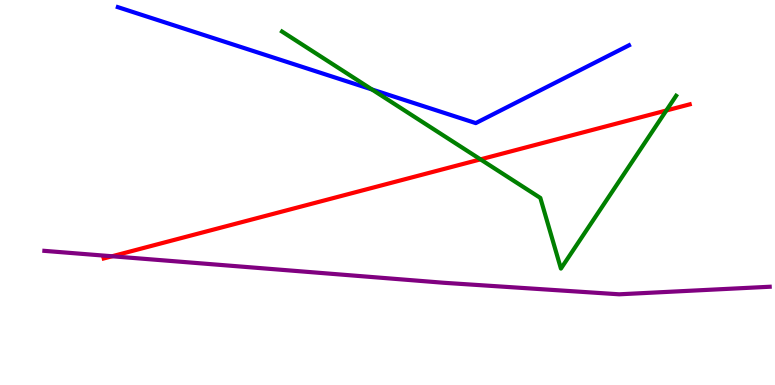[{'lines': ['blue', 'red'], 'intersections': []}, {'lines': ['green', 'red'], 'intersections': [{'x': 6.2, 'y': 5.86}, {'x': 8.6, 'y': 7.13}]}, {'lines': ['purple', 'red'], 'intersections': [{'x': 1.45, 'y': 3.34}]}, {'lines': ['blue', 'green'], 'intersections': [{'x': 4.8, 'y': 7.68}]}, {'lines': ['blue', 'purple'], 'intersections': []}, {'lines': ['green', 'purple'], 'intersections': []}]